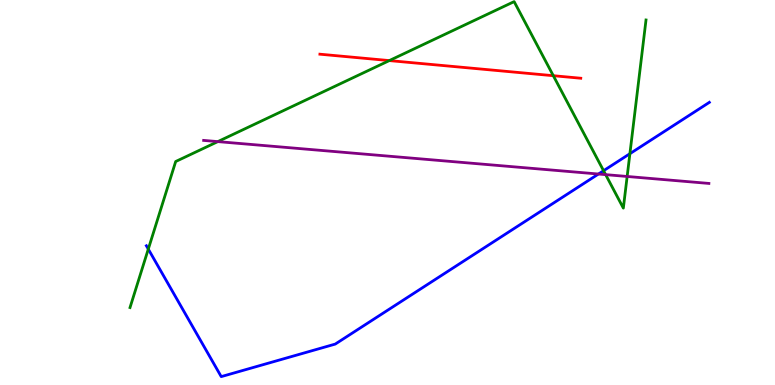[{'lines': ['blue', 'red'], 'intersections': []}, {'lines': ['green', 'red'], 'intersections': [{'x': 5.02, 'y': 8.43}, {'x': 7.14, 'y': 8.03}]}, {'lines': ['purple', 'red'], 'intersections': []}, {'lines': ['blue', 'green'], 'intersections': [{'x': 1.91, 'y': 3.53}, {'x': 7.79, 'y': 5.57}, {'x': 8.13, 'y': 6.01}]}, {'lines': ['blue', 'purple'], 'intersections': [{'x': 7.72, 'y': 5.48}]}, {'lines': ['green', 'purple'], 'intersections': [{'x': 2.81, 'y': 6.32}, {'x': 7.81, 'y': 5.46}, {'x': 8.09, 'y': 5.42}]}]